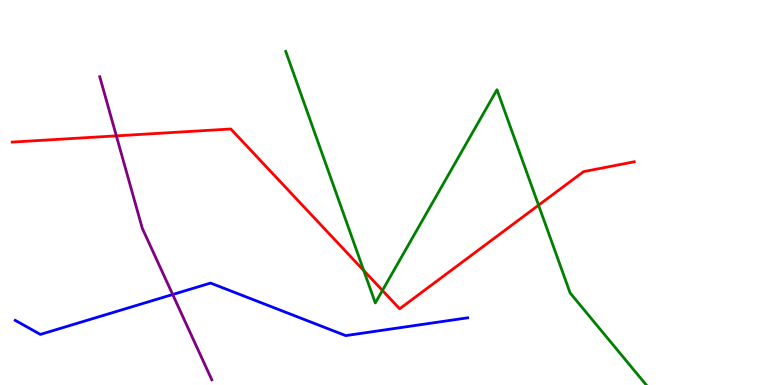[{'lines': ['blue', 'red'], 'intersections': []}, {'lines': ['green', 'red'], 'intersections': [{'x': 4.69, 'y': 2.97}, {'x': 4.93, 'y': 2.46}, {'x': 6.95, 'y': 4.67}]}, {'lines': ['purple', 'red'], 'intersections': [{'x': 1.5, 'y': 6.47}]}, {'lines': ['blue', 'green'], 'intersections': []}, {'lines': ['blue', 'purple'], 'intersections': [{'x': 2.23, 'y': 2.35}]}, {'lines': ['green', 'purple'], 'intersections': []}]